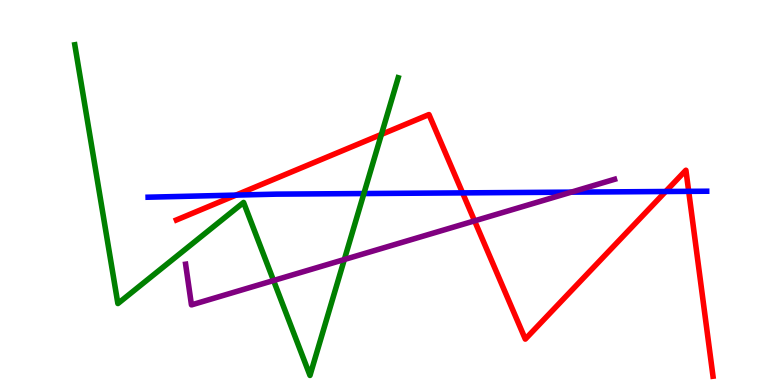[{'lines': ['blue', 'red'], 'intersections': [{'x': 3.05, 'y': 4.93}, {'x': 5.97, 'y': 4.99}, {'x': 8.59, 'y': 5.03}, {'x': 8.89, 'y': 5.03}]}, {'lines': ['green', 'red'], 'intersections': [{'x': 4.92, 'y': 6.51}]}, {'lines': ['purple', 'red'], 'intersections': [{'x': 6.12, 'y': 4.26}]}, {'lines': ['blue', 'green'], 'intersections': [{'x': 4.7, 'y': 4.97}]}, {'lines': ['blue', 'purple'], 'intersections': [{'x': 7.37, 'y': 5.01}]}, {'lines': ['green', 'purple'], 'intersections': [{'x': 3.53, 'y': 2.71}, {'x': 4.44, 'y': 3.26}]}]